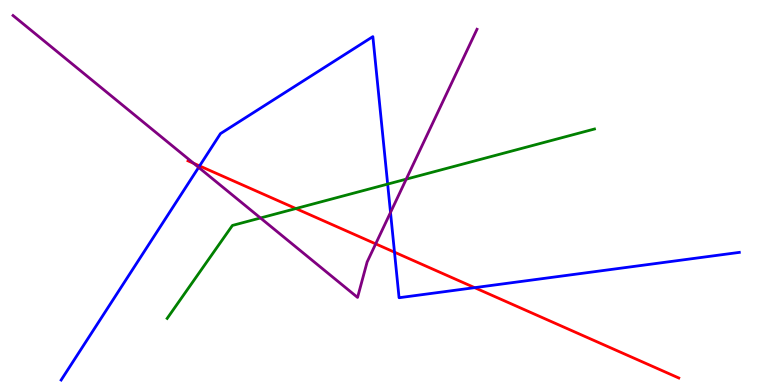[{'lines': ['blue', 'red'], 'intersections': [{'x': 2.58, 'y': 5.69}, {'x': 5.09, 'y': 3.45}, {'x': 6.12, 'y': 2.53}]}, {'lines': ['green', 'red'], 'intersections': [{'x': 3.82, 'y': 4.58}]}, {'lines': ['purple', 'red'], 'intersections': [{'x': 2.5, 'y': 5.76}, {'x': 4.85, 'y': 3.67}]}, {'lines': ['blue', 'green'], 'intersections': [{'x': 5.0, 'y': 5.22}]}, {'lines': ['blue', 'purple'], 'intersections': [{'x': 2.56, 'y': 5.65}, {'x': 5.04, 'y': 4.48}]}, {'lines': ['green', 'purple'], 'intersections': [{'x': 3.36, 'y': 4.34}, {'x': 5.24, 'y': 5.35}]}]